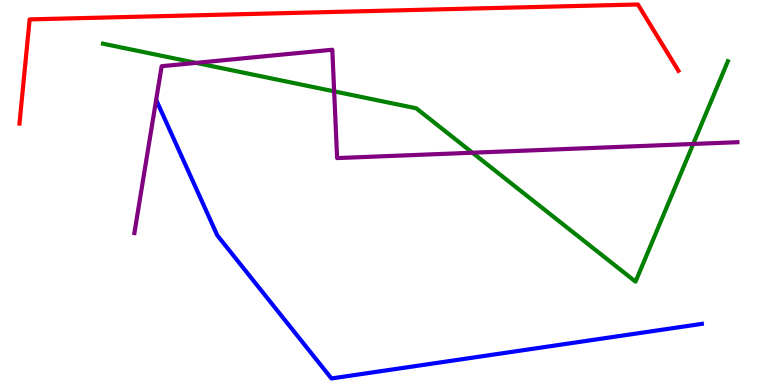[{'lines': ['blue', 'red'], 'intersections': []}, {'lines': ['green', 'red'], 'intersections': []}, {'lines': ['purple', 'red'], 'intersections': []}, {'lines': ['blue', 'green'], 'intersections': []}, {'lines': ['blue', 'purple'], 'intersections': []}, {'lines': ['green', 'purple'], 'intersections': [{'x': 2.53, 'y': 8.37}, {'x': 4.31, 'y': 7.63}, {'x': 6.1, 'y': 6.03}, {'x': 8.94, 'y': 6.26}]}]